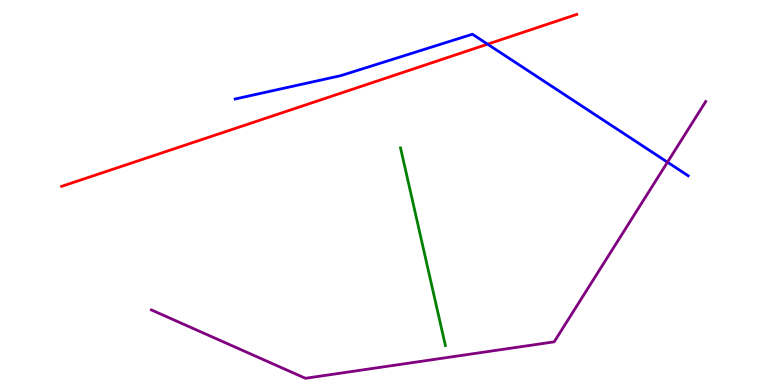[{'lines': ['blue', 'red'], 'intersections': [{'x': 6.29, 'y': 8.85}]}, {'lines': ['green', 'red'], 'intersections': []}, {'lines': ['purple', 'red'], 'intersections': []}, {'lines': ['blue', 'green'], 'intersections': []}, {'lines': ['blue', 'purple'], 'intersections': [{'x': 8.61, 'y': 5.79}]}, {'lines': ['green', 'purple'], 'intersections': []}]